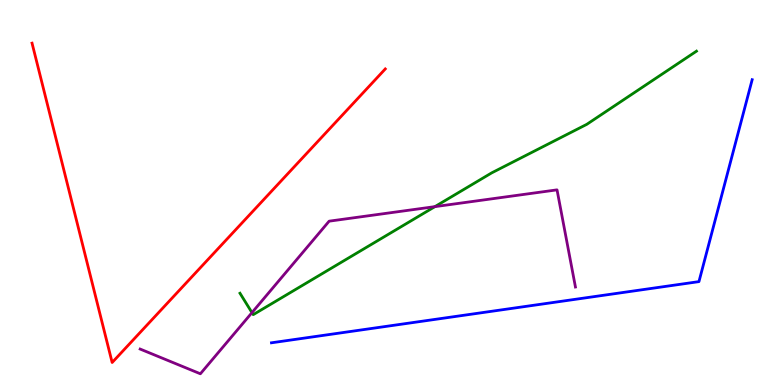[{'lines': ['blue', 'red'], 'intersections': []}, {'lines': ['green', 'red'], 'intersections': []}, {'lines': ['purple', 'red'], 'intersections': []}, {'lines': ['blue', 'green'], 'intersections': []}, {'lines': ['blue', 'purple'], 'intersections': []}, {'lines': ['green', 'purple'], 'intersections': [{'x': 3.25, 'y': 1.88}, {'x': 5.61, 'y': 4.63}]}]